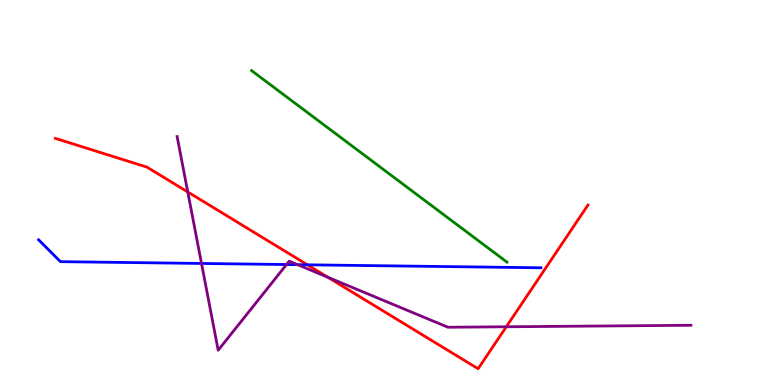[{'lines': ['blue', 'red'], 'intersections': [{'x': 3.97, 'y': 3.12}]}, {'lines': ['green', 'red'], 'intersections': []}, {'lines': ['purple', 'red'], 'intersections': [{'x': 2.42, 'y': 5.01}, {'x': 4.23, 'y': 2.8}, {'x': 6.53, 'y': 1.51}]}, {'lines': ['blue', 'green'], 'intersections': []}, {'lines': ['blue', 'purple'], 'intersections': [{'x': 2.6, 'y': 3.16}, {'x': 3.7, 'y': 3.13}, {'x': 3.84, 'y': 3.13}]}, {'lines': ['green', 'purple'], 'intersections': []}]